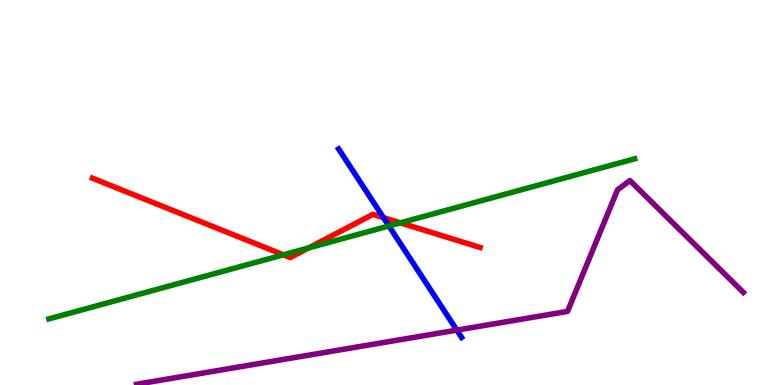[{'lines': ['blue', 'red'], 'intersections': [{'x': 4.95, 'y': 4.35}]}, {'lines': ['green', 'red'], 'intersections': [{'x': 3.66, 'y': 3.38}, {'x': 3.98, 'y': 3.56}, {'x': 5.17, 'y': 4.21}]}, {'lines': ['purple', 'red'], 'intersections': []}, {'lines': ['blue', 'green'], 'intersections': [{'x': 5.02, 'y': 4.13}]}, {'lines': ['blue', 'purple'], 'intersections': [{'x': 5.89, 'y': 1.43}]}, {'lines': ['green', 'purple'], 'intersections': []}]